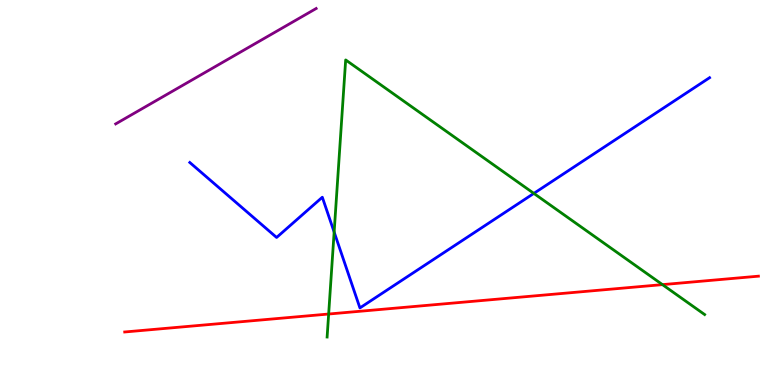[{'lines': ['blue', 'red'], 'intersections': []}, {'lines': ['green', 'red'], 'intersections': [{'x': 4.24, 'y': 1.84}, {'x': 8.55, 'y': 2.61}]}, {'lines': ['purple', 'red'], 'intersections': []}, {'lines': ['blue', 'green'], 'intersections': [{'x': 4.31, 'y': 3.97}, {'x': 6.89, 'y': 4.98}]}, {'lines': ['blue', 'purple'], 'intersections': []}, {'lines': ['green', 'purple'], 'intersections': []}]